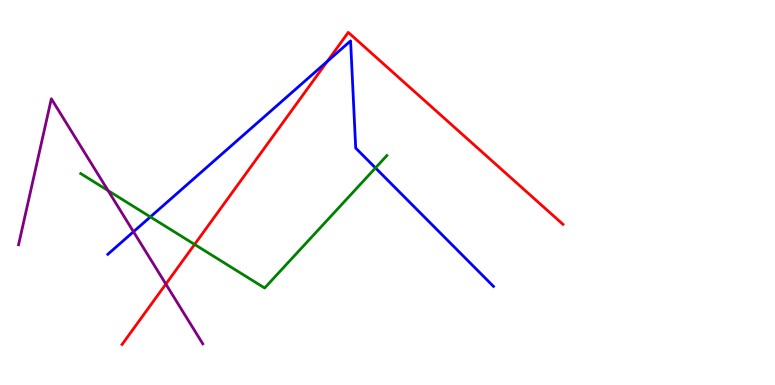[{'lines': ['blue', 'red'], 'intersections': [{'x': 4.22, 'y': 8.41}]}, {'lines': ['green', 'red'], 'intersections': [{'x': 2.51, 'y': 3.65}]}, {'lines': ['purple', 'red'], 'intersections': [{'x': 2.14, 'y': 2.62}]}, {'lines': ['blue', 'green'], 'intersections': [{'x': 1.94, 'y': 4.37}, {'x': 4.84, 'y': 5.64}]}, {'lines': ['blue', 'purple'], 'intersections': [{'x': 1.72, 'y': 3.98}]}, {'lines': ['green', 'purple'], 'intersections': [{'x': 1.39, 'y': 5.05}]}]